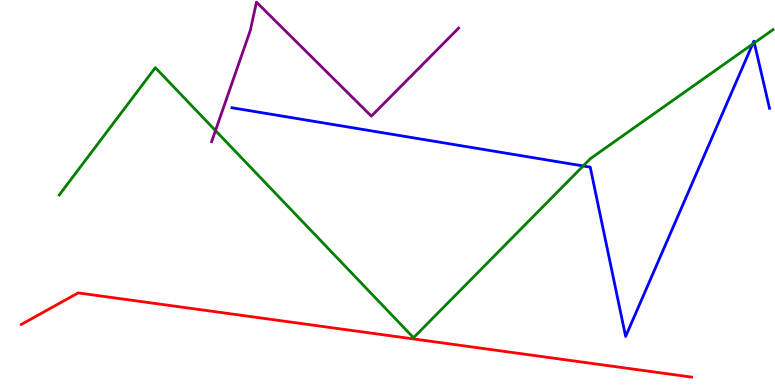[{'lines': ['blue', 'red'], 'intersections': []}, {'lines': ['green', 'red'], 'intersections': []}, {'lines': ['purple', 'red'], 'intersections': []}, {'lines': ['blue', 'green'], 'intersections': [{'x': 7.52, 'y': 5.69}, {'x': 9.71, 'y': 8.86}, {'x': 9.73, 'y': 8.89}]}, {'lines': ['blue', 'purple'], 'intersections': []}, {'lines': ['green', 'purple'], 'intersections': [{'x': 2.78, 'y': 6.61}]}]